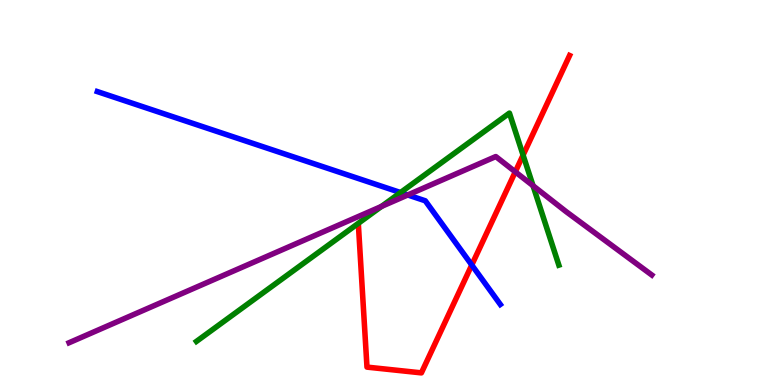[{'lines': ['blue', 'red'], 'intersections': [{'x': 6.09, 'y': 3.12}]}, {'lines': ['green', 'red'], 'intersections': [{'x': 6.75, 'y': 5.97}]}, {'lines': ['purple', 'red'], 'intersections': [{'x': 6.65, 'y': 5.54}]}, {'lines': ['blue', 'green'], 'intersections': [{'x': 5.17, 'y': 5.0}]}, {'lines': ['blue', 'purple'], 'intersections': [{'x': 5.26, 'y': 4.94}]}, {'lines': ['green', 'purple'], 'intersections': [{'x': 4.92, 'y': 4.64}, {'x': 6.88, 'y': 5.18}]}]